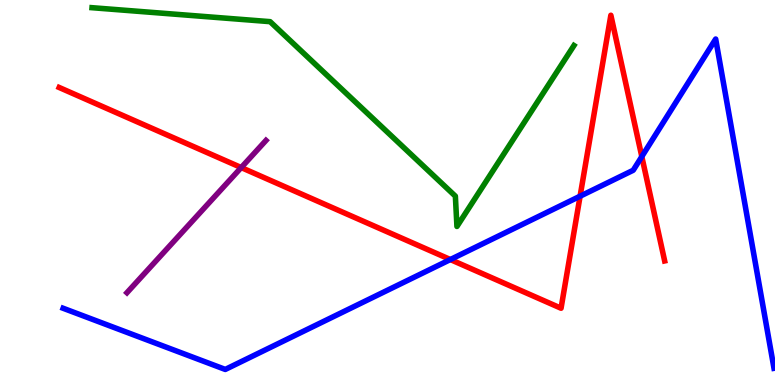[{'lines': ['blue', 'red'], 'intersections': [{'x': 5.81, 'y': 3.26}, {'x': 7.49, 'y': 4.9}, {'x': 8.28, 'y': 5.93}]}, {'lines': ['green', 'red'], 'intersections': []}, {'lines': ['purple', 'red'], 'intersections': [{'x': 3.11, 'y': 5.65}]}, {'lines': ['blue', 'green'], 'intersections': []}, {'lines': ['blue', 'purple'], 'intersections': []}, {'lines': ['green', 'purple'], 'intersections': []}]